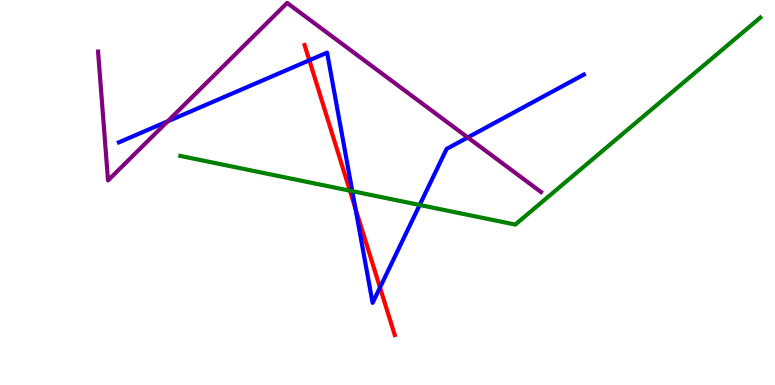[{'lines': ['blue', 'red'], 'intersections': [{'x': 3.99, 'y': 8.43}, {'x': 4.59, 'y': 4.58}, {'x': 4.9, 'y': 2.53}]}, {'lines': ['green', 'red'], 'intersections': [{'x': 4.51, 'y': 5.05}]}, {'lines': ['purple', 'red'], 'intersections': []}, {'lines': ['blue', 'green'], 'intersections': [{'x': 4.55, 'y': 5.03}, {'x': 5.42, 'y': 4.68}]}, {'lines': ['blue', 'purple'], 'intersections': [{'x': 2.16, 'y': 6.85}, {'x': 6.04, 'y': 6.43}]}, {'lines': ['green', 'purple'], 'intersections': []}]